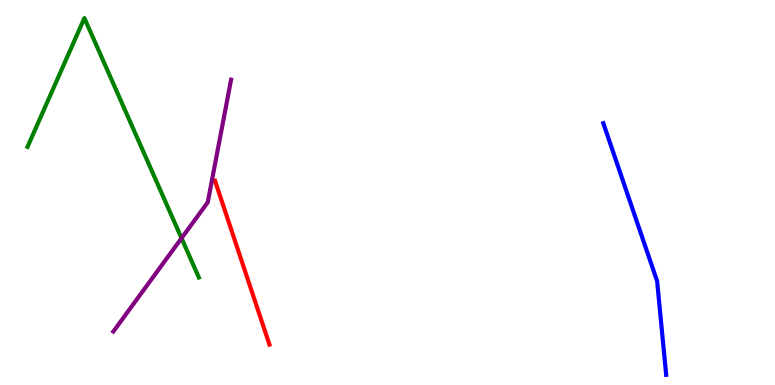[{'lines': ['blue', 'red'], 'intersections': []}, {'lines': ['green', 'red'], 'intersections': []}, {'lines': ['purple', 'red'], 'intersections': []}, {'lines': ['blue', 'green'], 'intersections': []}, {'lines': ['blue', 'purple'], 'intersections': []}, {'lines': ['green', 'purple'], 'intersections': [{'x': 2.34, 'y': 3.81}]}]